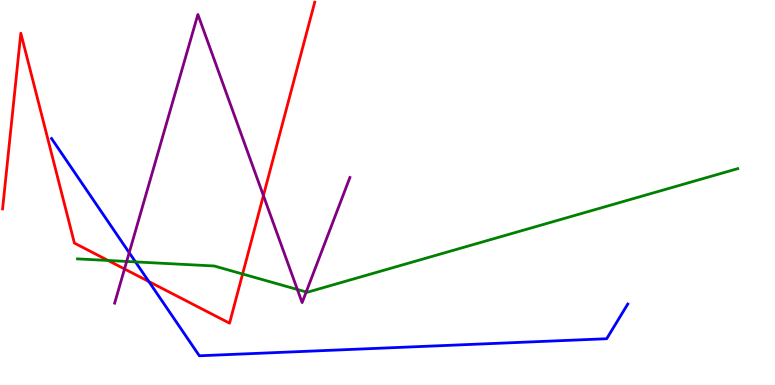[{'lines': ['blue', 'red'], 'intersections': [{'x': 1.92, 'y': 2.69}]}, {'lines': ['green', 'red'], 'intersections': [{'x': 1.39, 'y': 3.23}, {'x': 3.13, 'y': 2.88}]}, {'lines': ['purple', 'red'], 'intersections': [{'x': 1.61, 'y': 3.01}, {'x': 3.4, 'y': 4.92}]}, {'lines': ['blue', 'green'], 'intersections': [{'x': 1.75, 'y': 3.2}]}, {'lines': ['blue', 'purple'], 'intersections': [{'x': 1.67, 'y': 3.44}]}, {'lines': ['green', 'purple'], 'intersections': [{'x': 1.63, 'y': 3.21}, {'x': 3.84, 'y': 2.48}, {'x': 3.95, 'y': 2.42}]}]